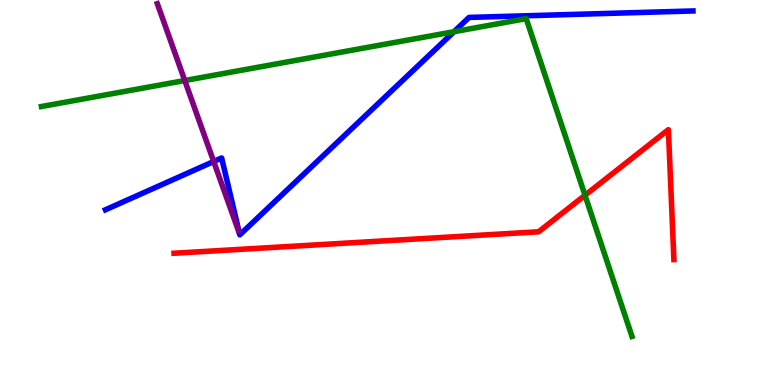[{'lines': ['blue', 'red'], 'intersections': []}, {'lines': ['green', 'red'], 'intersections': [{'x': 7.55, 'y': 4.93}]}, {'lines': ['purple', 'red'], 'intersections': []}, {'lines': ['blue', 'green'], 'intersections': [{'x': 5.86, 'y': 9.18}]}, {'lines': ['blue', 'purple'], 'intersections': [{'x': 2.76, 'y': 5.81}]}, {'lines': ['green', 'purple'], 'intersections': [{'x': 2.38, 'y': 7.91}]}]